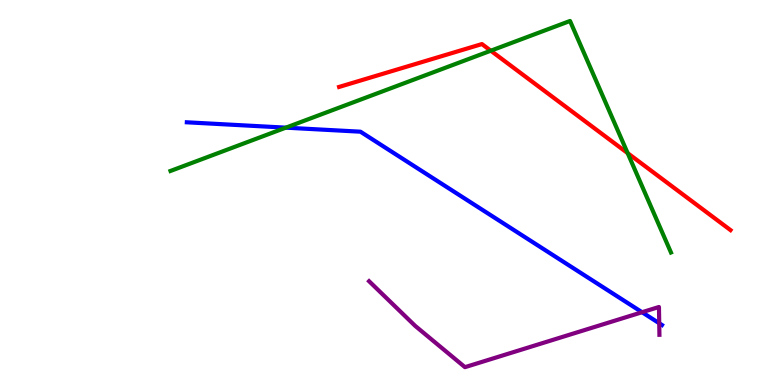[{'lines': ['blue', 'red'], 'intersections': []}, {'lines': ['green', 'red'], 'intersections': [{'x': 6.33, 'y': 8.68}, {'x': 8.1, 'y': 6.02}]}, {'lines': ['purple', 'red'], 'intersections': []}, {'lines': ['blue', 'green'], 'intersections': [{'x': 3.69, 'y': 6.68}]}, {'lines': ['blue', 'purple'], 'intersections': [{'x': 8.28, 'y': 1.89}, {'x': 8.51, 'y': 1.6}]}, {'lines': ['green', 'purple'], 'intersections': []}]